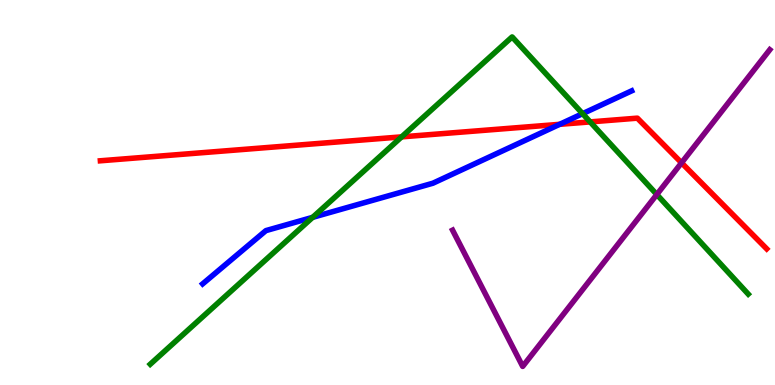[{'lines': ['blue', 'red'], 'intersections': [{'x': 7.22, 'y': 6.77}]}, {'lines': ['green', 'red'], 'intersections': [{'x': 5.18, 'y': 6.44}, {'x': 7.61, 'y': 6.83}]}, {'lines': ['purple', 'red'], 'intersections': [{'x': 8.79, 'y': 5.77}]}, {'lines': ['blue', 'green'], 'intersections': [{'x': 4.03, 'y': 4.35}, {'x': 7.52, 'y': 7.05}]}, {'lines': ['blue', 'purple'], 'intersections': []}, {'lines': ['green', 'purple'], 'intersections': [{'x': 8.47, 'y': 4.95}]}]